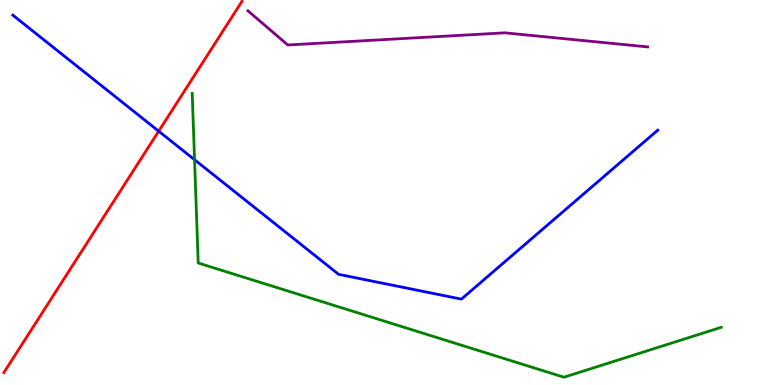[{'lines': ['blue', 'red'], 'intersections': [{'x': 2.05, 'y': 6.59}]}, {'lines': ['green', 'red'], 'intersections': []}, {'lines': ['purple', 'red'], 'intersections': []}, {'lines': ['blue', 'green'], 'intersections': [{'x': 2.51, 'y': 5.85}]}, {'lines': ['blue', 'purple'], 'intersections': []}, {'lines': ['green', 'purple'], 'intersections': []}]